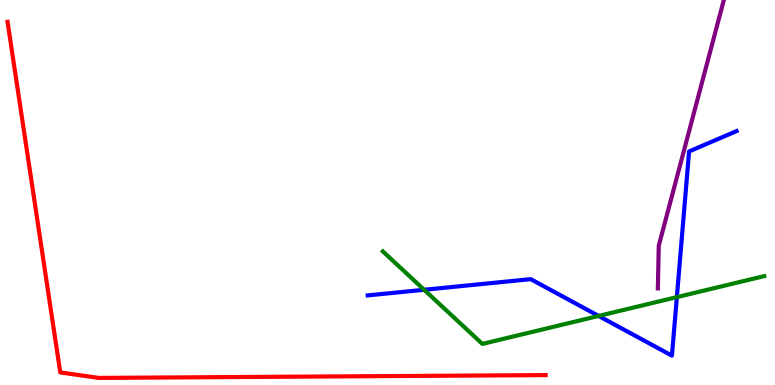[{'lines': ['blue', 'red'], 'intersections': []}, {'lines': ['green', 'red'], 'intersections': []}, {'lines': ['purple', 'red'], 'intersections': []}, {'lines': ['blue', 'green'], 'intersections': [{'x': 5.47, 'y': 2.47}, {'x': 7.72, 'y': 1.79}, {'x': 8.73, 'y': 2.28}]}, {'lines': ['blue', 'purple'], 'intersections': []}, {'lines': ['green', 'purple'], 'intersections': []}]